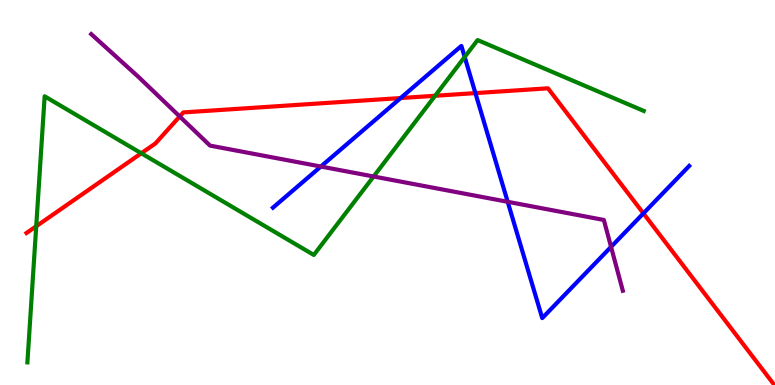[{'lines': ['blue', 'red'], 'intersections': [{'x': 5.17, 'y': 7.45}, {'x': 6.13, 'y': 7.58}, {'x': 8.3, 'y': 4.46}]}, {'lines': ['green', 'red'], 'intersections': [{'x': 0.467, 'y': 4.12}, {'x': 1.82, 'y': 6.02}, {'x': 5.61, 'y': 7.51}]}, {'lines': ['purple', 'red'], 'intersections': [{'x': 2.32, 'y': 6.98}]}, {'lines': ['blue', 'green'], 'intersections': [{'x': 6.0, 'y': 8.52}]}, {'lines': ['blue', 'purple'], 'intersections': [{'x': 4.14, 'y': 5.67}, {'x': 6.55, 'y': 4.76}, {'x': 7.88, 'y': 3.59}]}, {'lines': ['green', 'purple'], 'intersections': [{'x': 4.82, 'y': 5.42}]}]